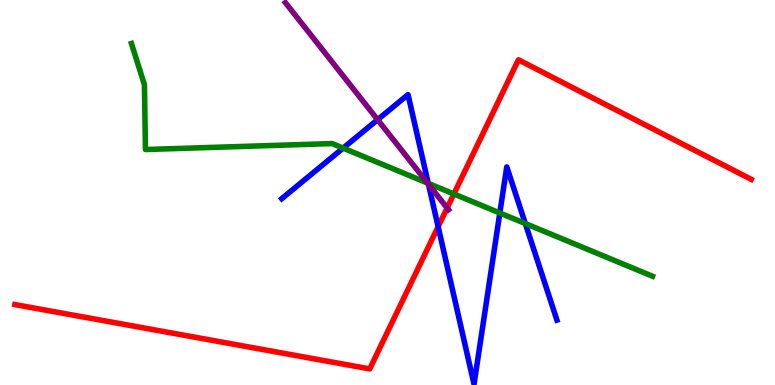[{'lines': ['blue', 'red'], 'intersections': [{'x': 5.65, 'y': 4.11}]}, {'lines': ['green', 'red'], 'intersections': [{'x': 5.86, 'y': 4.96}]}, {'lines': ['purple', 'red'], 'intersections': [{'x': 5.77, 'y': 4.6}]}, {'lines': ['blue', 'green'], 'intersections': [{'x': 4.43, 'y': 6.15}, {'x': 5.53, 'y': 5.24}, {'x': 6.45, 'y': 4.47}, {'x': 6.78, 'y': 4.19}]}, {'lines': ['blue', 'purple'], 'intersections': [{'x': 4.87, 'y': 6.89}, {'x': 5.53, 'y': 5.21}]}, {'lines': ['green', 'purple'], 'intersections': [{'x': 5.52, 'y': 5.25}]}]